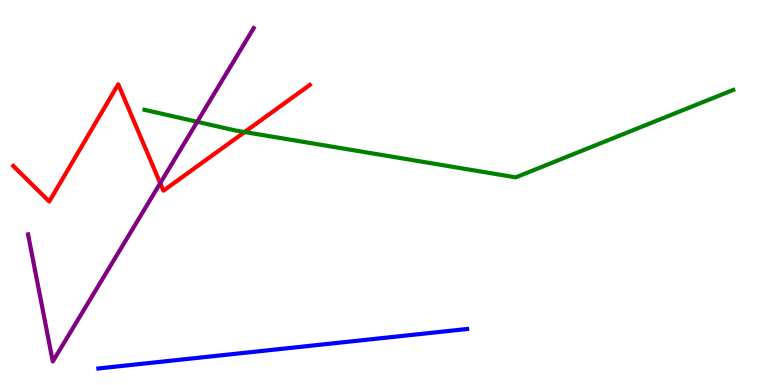[{'lines': ['blue', 'red'], 'intersections': []}, {'lines': ['green', 'red'], 'intersections': [{'x': 3.16, 'y': 6.57}]}, {'lines': ['purple', 'red'], 'intersections': [{'x': 2.07, 'y': 5.24}]}, {'lines': ['blue', 'green'], 'intersections': []}, {'lines': ['blue', 'purple'], 'intersections': []}, {'lines': ['green', 'purple'], 'intersections': [{'x': 2.54, 'y': 6.84}]}]